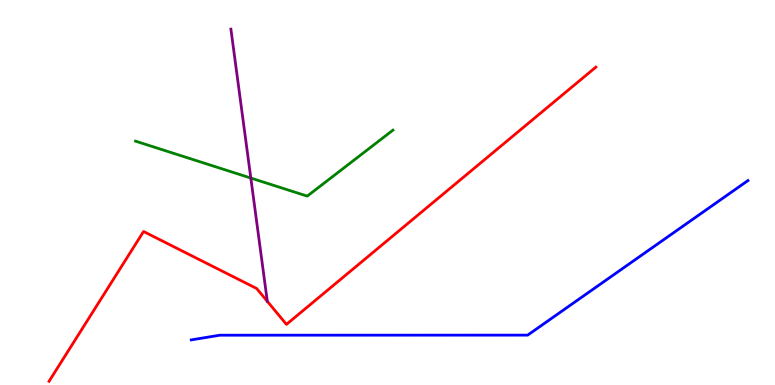[{'lines': ['blue', 'red'], 'intersections': []}, {'lines': ['green', 'red'], 'intersections': []}, {'lines': ['purple', 'red'], 'intersections': []}, {'lines': ['blue', 'green'], 'intersections': []}, {'lines': ['blue', 'purple'], 'intersections': []}, {'lines': ['green', 'purple'], 'intersections': [{'x': 3.24, 'y': 5.38}]}]